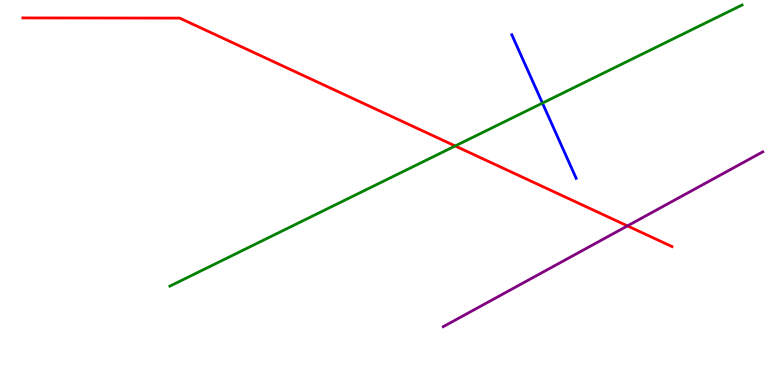[{'lines': ['blue', 'red'], 'intersections': []}, {'lines': ['green', 'red'], 'intersections': [{'x': 5.87, 'y': 6.21}]}, {'lines': ['purple', 'red'], 'intersections': [{'x': 8.1, 'y': 4.13}]}, {'lines': ['blue', 'green'], 'intersections': [{'x': 7.0, 'y': 7.32}]}, {'lines': ['blue', 'purple'], 'intersections': []}, {'lines': ['green', 'purple'], 'intersections': []}]